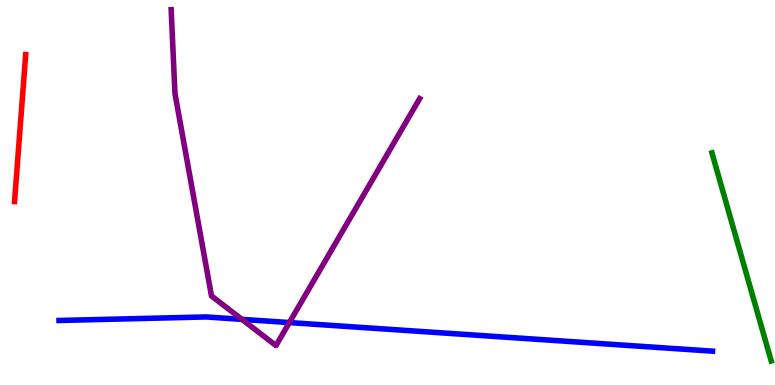[{'lines': ['blue', 'red'], 'intersections': []}, {'lines': ['green', 'red'], 'intersections': []}, {'lines': ['purple', 'red'], 'intersections': []}, {'lines': ['blue', 'green'], 'intersections': []}, {'lines': ['blue', 'purple'], 'intersections': [{'x': 3.12, 'y': 1.7}, {'x': 3.73, 'y': 1.62}]}, {'lines': ['green', 'purple'], 'intersections': []}]